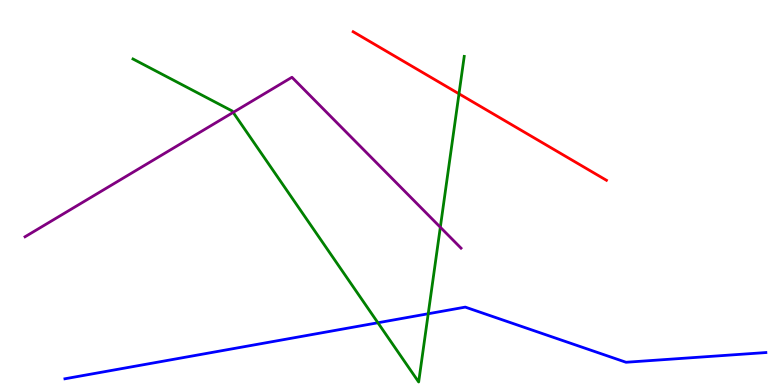[{'lines': ['blue', 'red'], 'intersections': []}, {'lines': ['green', 'red'], 'intersections': [{'x': 5.92, 'y': 7.56}]}, {'lines': ['purple', 'red'], 'intersections': []}, {'lines': ['blue', 'green'], 'intersections': [{'x': 4.88, 'y': 1.62}, {'x': 5.53, 'y': 1.85}]}, {'lines': ['blue', 'purple'], 'intersections': []}, {'lines': ['green', 'purple'], 'intersections': [{'x': 3.01, 'y': 7.08}, {'x': 5.68, 'y': 4.1}]}]